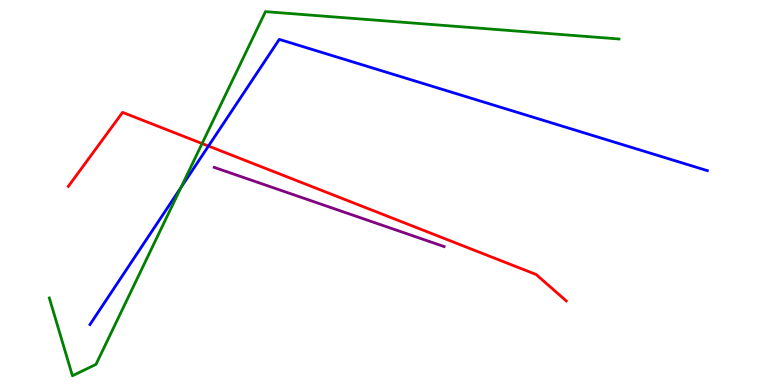[{'lines': ['blue', 'red'], 'intersections': [{'x': 2.69, 'y': 6.21}]}, {'lines': ['green', 'red'], 'intersections': [{'x': 2.61, 'y': 6.27}]}, {'lines': ['purple', 'red'], 'intersections': []}, {'lines': ['blue', 'green'], 'intersections': [{'x': 2.34, 'y': 5.13}]}, {'lines': ['blue', 'purple'], 'intersections': []}, {'lines': ['green', 'purple'], 'intersections': []}]